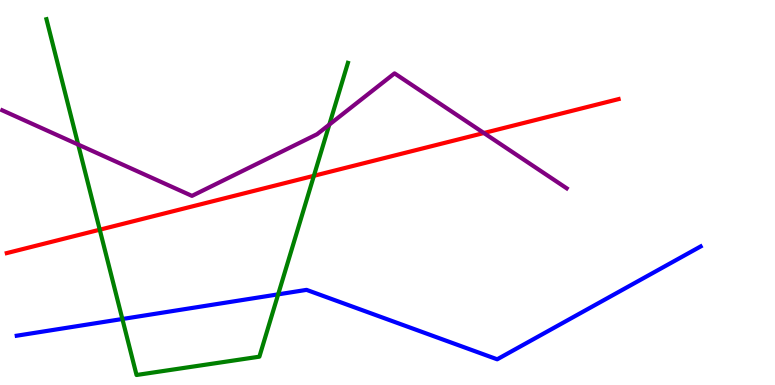[{'lines': ['blue', 'red'], 'intersections': []}, {'lines': ['green', 'red'], 'intersections': [{'x': 1.29, 'y': 4.03}, {'x': 4.05, 'y': 5.43}]}, {'lines': ['purple', 'red'], 'intersections': [{'x': 6.24, 'y': 6.55}]}, {'lines': ['blue', 'green'], 'intersections': [{'x': 1.58, 'y': 1.71}, {'x': 3.59, 'y': 2.35}]}, {'lines': ['blue', 'purple'], 'intersections': []}, {'lines': ['green', 'purple'], 'intersections': [{'x': 1.01, 'y': 6.24}, {'x': 4.25, 'y': 6.76}]}]